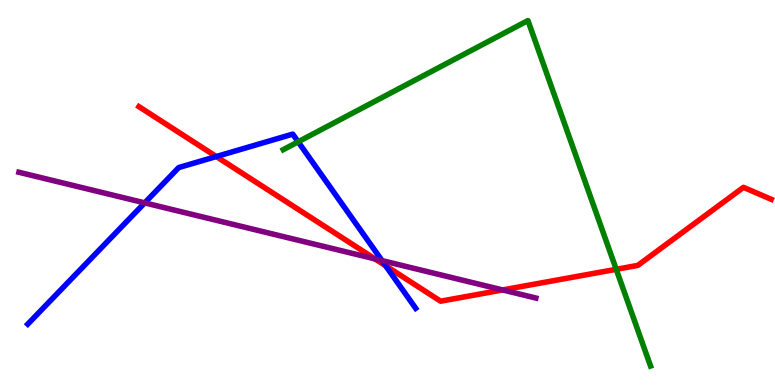[{'lines': ['blue', 'red'], 'intersections': [{'x': 2.79, 'y': 5.93}, {'x': 4.98, 'y': 3.1}]}, {'lines': ['green', 'red'], 'intersections': [{'x': 7.95, 'y': 3.0}]}, {'lines': ['purple', 'red'], 'intersections': [{'x': 4.84, 'y': 3.28}, {'x': 6.49, 'y': 2.47}]}, {'lines': ['blue', 'green'], 'intersections': [{'x': 3.85, 'y': 6.32}]}, {'lines': ['blue', 'purple'], 'intersections': [{'x': 1.87, 'y': 4.73}, {'x': 4.93, 'y': 3.23}]}, {'lines': ['green', 'purple'], 'intersections': []}]